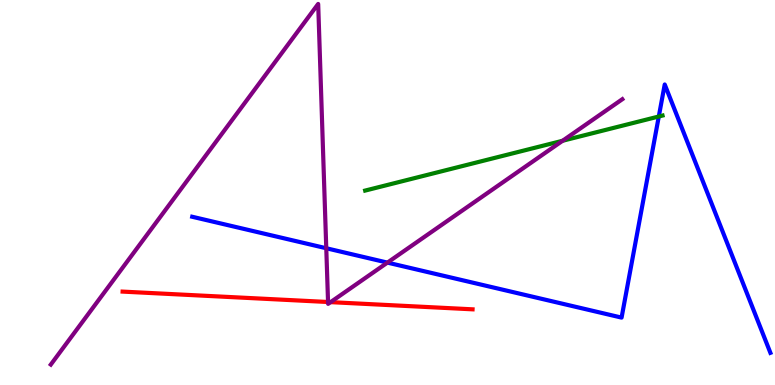[{'lines': ['blue', 'red'], 'intersections': []}, {'lines': ['green', 'red'], 'intersections': []}, {'lines': ['purple', 'red'], 'intersections': [{'x': 4.23, 'y': 2.16}, {'x': 4.27, 'y': 2.15}]}, {'lines': ['blue', 'green'], 'intersections': [{'x': 8.5, 'y': 6.97}]}, {'lines': ['blue', 'purple'], 'intersections': [{'x': 4.21, 'y': 3.55}, {'x': 5.0, 'y': 3.18}]}, {'lines': ['green', 'purple'], 'intersections': [{'x': 7.26, 'y': 6.34}]}]